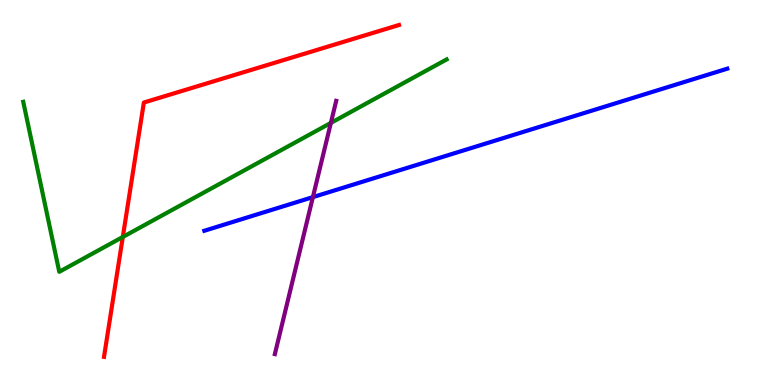[{'lines': ['blue', 'red'], 'intersections': []}, {'lines': ['green', 'red'], 'intersections': [{'x': 1.58, 'y': 3.84}]}, {'lines': ['purple', 'red'], 'intersections': []}, {'lines': ['blue', 'green'], 'intersections': []}, {'lines': ['blue', 'purple'], 'intersections': [{'x': 4.04, 'y': 4.88}]}, {'lines': ['green', 'purple'], 'intersections': [{'x': 4.27, 'y': 6.81}]}]